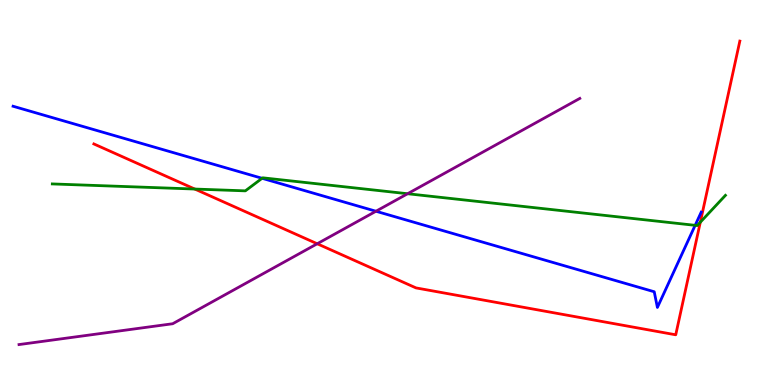[{'lines': ['blue', 'red'], 'intersections': []}, {'lines': ['green', 'red'], 'intersections': [{'x': 2.51, 'y': 5.09}, {'x': 9.04, 'y': 4.23}]}, {'lines': ['purple', 'red'], 'intersections': [{'x': 4.09, 'y': 3.67}]}, {'lines': ['blue', 'green'], 'intersections': [{'x': 3.38, 'y': 5.37}, {'x': 8.97, 'y': 4.15}]}, {'lines': ['blue', 'purple'], 'intersections': [{'x': 4.85, 'y': 4.51}]}, {'lines': ['green', 'purple'], 'intersections': [{'x': 5.26, 'y': 4.97}]}]